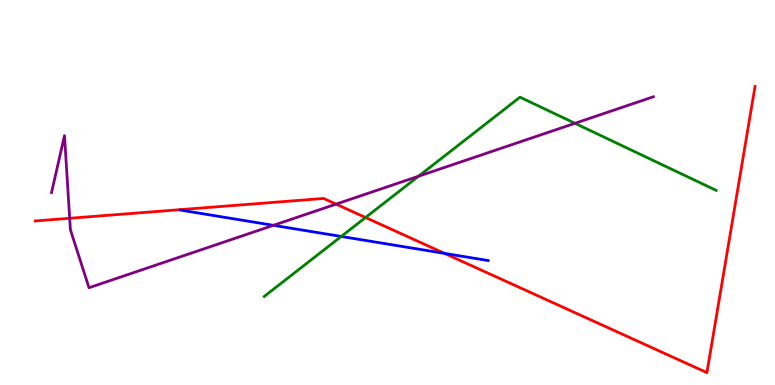[{'lines': ['blue', 'red'], 'intersections': [{'x': 5.74, 'y': 3.42}]}, {'lines': ['green', 'red'], 'intersections': [{'x': 4.72, 'y': 4.35}]}, {'lines': ['purple', 'red'], 'intersections': [{'x': 0.899, 'y': 4.33}, {'x': 4.34, 'y': 4.7}]}, {'lines': ['blue', 'green'], 'intersections': [{'x': 4.4, 'y': 3.86}]}, {'lines': ['blue', 'purple'], 'intersections': [{'x': 3.53, 'y': 4.15}]}, {'lines': ['green', 'purple'], 'intersections': [{'x': 5.4, 'y': 5.42}, {'x': 7.42, 'y': 6.8}]}]